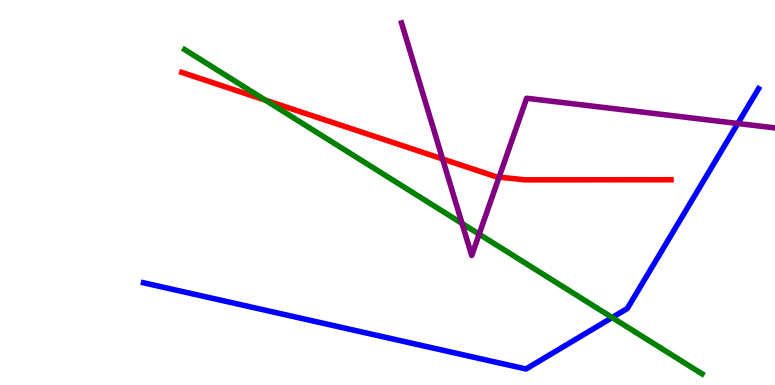[{'lines': ['blue', 'red'], 'intersections': []}, {'lines': ['green', 'red'], 'intersections': [{'x': 3.42, 'y': 7.4}]}, {'lines': ['purple', 'red'], 'intersections': [{'x': 5.71, 'y': 5.87}, {'x': 6.44, 'y': 5.4}]}, {'lines': ['blue', 'green'], 'intersections': [{'x': 7.9, 'y': 1.75}]}, {'lines': ['blue', 'purple'], 'intersections': [{'x': 9.52, 'y': 6.79}]}, {'lines': ['green', 'purple'], 'intersections': [{'x': 5.96, 'y': 4.2}, {'x': 6.18, 'y': 3.92}]}]